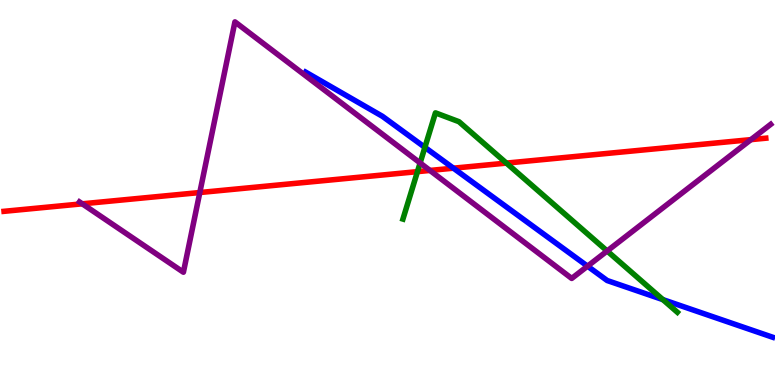[{'lines': ['blue', 'red'], 'intersections': [{'x': 5.85, 'y': 5.63}]}, {'lines': ['green', 'red'], 'intersections': [{'x': 5.39, 'y': 5.54}, {'x': 6.53, 'y': 5.76}]}, {'lines': ['purple', 'red'], 'intersections': [{'x': 1.06, 'y': 4.71}, {'x': 2.58, 'y': 5.0}, {'x': 5.55, 'y': 5.57}, {'x': 9.69, 'y': 6.37}]}, {'lines': ['blue', 'green'], 'intersections': [{'x': 5.48, 'y': 6.17}, {'x': 8.55, 'y': 2.22}]}, {'lines': ['blue', 'purple'], 'intersections': [{'x': 7.58, 'y': 3.09}]}, {'lines': ['green', 'purple'], 'intersections': [{'x': 5.42, 'y': 5.77}, {'x': 7.83, 'y': 3.48}]}]